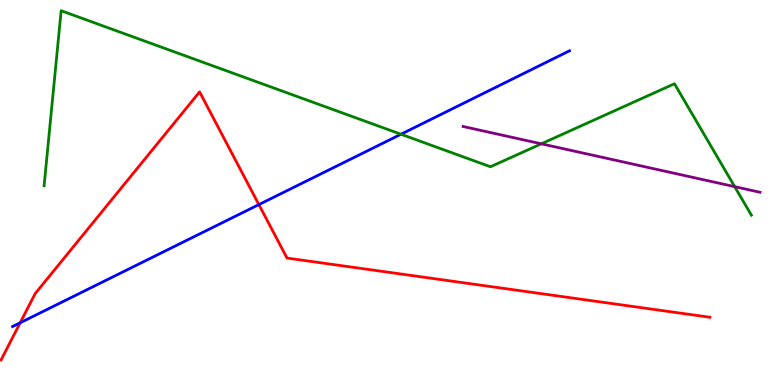[{'lines': ['blue', 'red'], 'intersections': [{'x': 0.26, 'y': 1.62}, {'x': 3.34, 'y': 4.69}]}, {'lines': ['green', 'red'], 'intersections': []}, {'lines': ['purple', 'red'], 'intersections': []}, {'lines': ['blue', 'green'], 'intersections': [{'x': 5.17, 'y': 6.51}]}, {'lines': ['blue', 'purple'], 'intersections': []}, {'lines': ['green', 'purple'], 'intersections': [{'x': 6.98, 'y': 6.26}, {'x': 9.48, 'y': 5.15}]}]